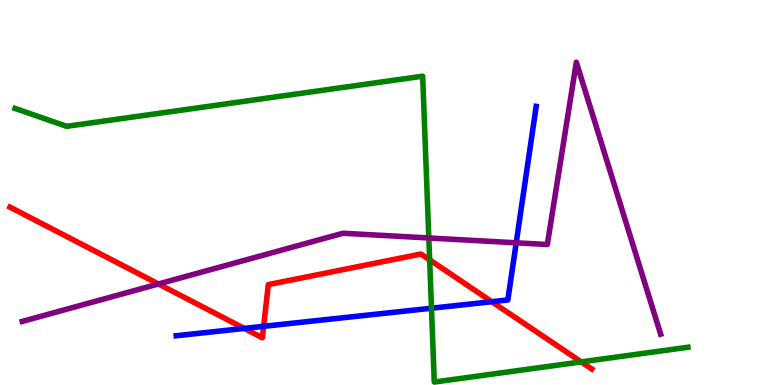[{'lines': ['blue', 'red'], 'intersections': [{'x': 3.15, 'y': 1.47}, {'x': 3.4, 'y': 1.52}, {'x': 6.35, 'y': 2.16}]}, {'lines': ['green', 'red'], 'intersections': [{'x': 5.54, 'y': 3.25}, {'x': 7.5, 'y': 0.6}]}, {'lines': ['purple', 'red'], 'intersections': [{'x': 2.04, 'y': 2.62}]}, {'lines': ['blue', 'green'], 'intersections': [{'x': 5.57, 'y': 1.99}]}, {'lines': ['blue', 'purple'], 'intersections': [{'x': 6.66, 'y': 3.69}]}, {'lines': ['green', 'purple'], 'intersections': [{'x': 5.53, 'y': 3.82}]}]